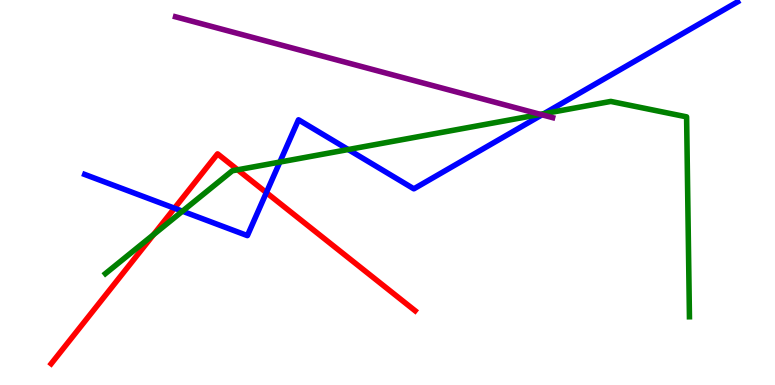[{'lines': ['blue', 'red'], 'intersections': [{'x': 2.25, 'y': 4.59}, {'x': 3.44, 'y': 5.0}]}, {'lines': ['green', 'red'], 'intersections': [{'x': 1.98, 'y': 3.91}, {'x': 3.07, 'y': 5.59}]}, {'lines': ['purple', 'red'], 'intersections': []}, {'lines': ['blue', 'green'], 'intersections': [{'x': 2.35, 'y': 4.51}, {'x': 3.61, 'y': 5.79}, {'x': 4.49, 'y': 6.12}, {'x': 7.02, 'y': 7.05}]}, {'lines': ['blue', 'purple'], 'intersections': [{'x': 6.99, 'y': 7.02}]}, {'lines': ['green', 'purple'], 'intersections': [{'x': 6.97, 'y': 7.03}]}]